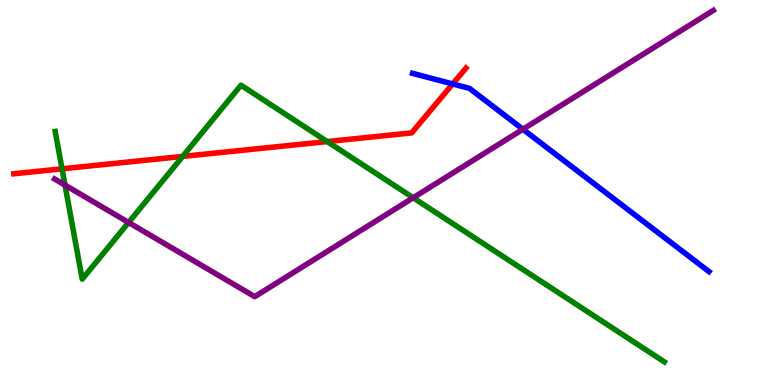[{'lines': ['blue', 'red'], 'intersections': [{'x': 5.84, 'y': 7.82}]}, {'lines': ['green', 'red'], 'intersections': [{'x': 0.8, 'y': 5.62}, {'x': 2.36, 'y': 5.94}, {'x': 4.22, 'y': 6.32}]}, {'lines': ['purple', 'red'], 'intersections': []}, {'lines': ['blue', 'green'], 'intersections': []}, {'lines': ['blue', 'purple'], 'intersections': [{'x': 6.75, 'y': 6.64}]}, {'lines': ['green', 'purple'], 'intersections': [{'x': 0.839, 'y': 5.19}, {'x': 1.66, 'y': 4.22}, {'x': 5.33, 'y': 4.86}]}]